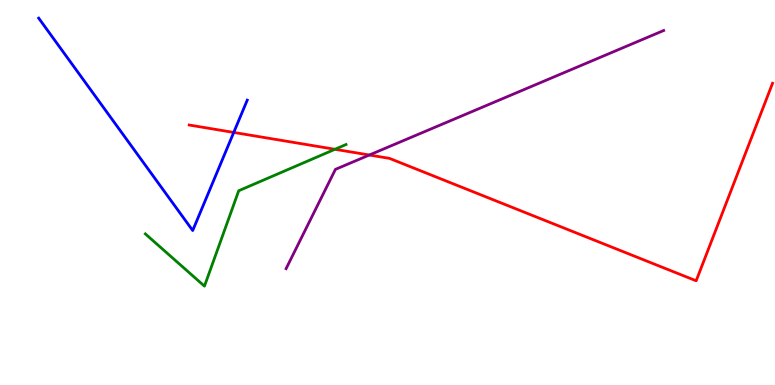[{'lines': ['blue', 'red'], 'intersections': [{'x': 3.02, 'y': 6.56}]}, {'lines': ['green', 'red'], 'intersections': [{'x': 4.32, 'y': 6.12}]}, {'lines': ['purple', 'red'], 'intersections': [{'x': 4.77, 'y': 5.97}]}, {'lines': ['blue', 'green'], 'intersections': []}, {'lines': ['blue', 'purple'], 'intersections': []}, {'lines': ['green', 'purple'], 'intersections': []}]